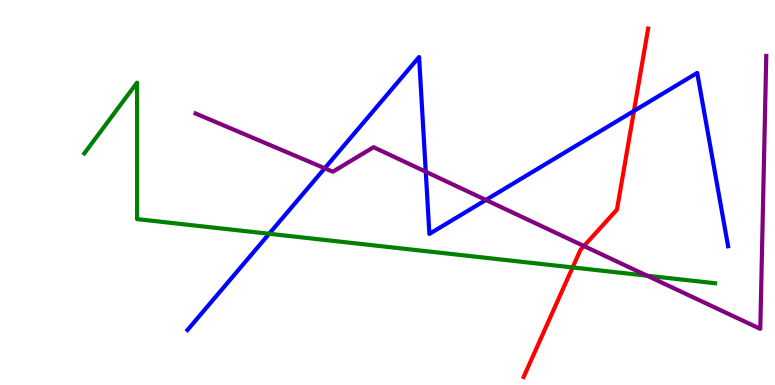[{'lines': ['blue', 'red'], 'intersections': [{'x': 8.18, 'y': 7.12}]}, {'lines': ['green', 'red'], 'intersections': [{'x': 7.39, 'y': 3.05}]}, {'lines': ['purple', 'red'], 'intersections': [{'x': 7.53, 'y': 3.61}]}, {'lines': ['blue', 'green'], 'intersections': [{'x': 3.47, 'y': 3.93}]}, {'lines': ['blue', 'purple'], 'intersections': [{'x': 4.19, 'y': 5.63}, {'x': 5.49, 'y': 5.54}, {'x': 6.27, 'y': 4.81}]}, {'lines': ['green', 'purple'], 'intersections': [{'x': 8.35, 'y': 2.84}]}]